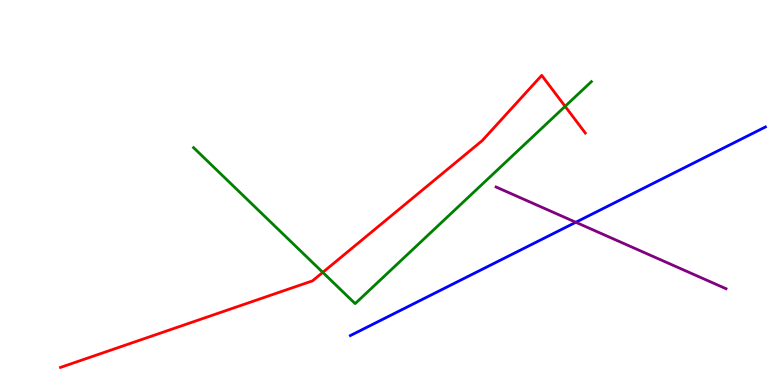[{'lines': ['blue', 'red'], 'intersections': []}, {'lines': ['green', 'red'], 'intersections': [{'x': 4.16, 'y': 2.93}, {'x': 7.29, 'y': 7.24}]}, {'lines': ['purple', 'red'], 'intersections': []}, {'lines': ['blue', 'green'], 'intersections': []}, {'lines': ['blue', 'purple'], 'intersections': [{'x': 7.43, 'y': 4.23}]}, {'lines': ['green', 'purple'], 'intersections': []}]